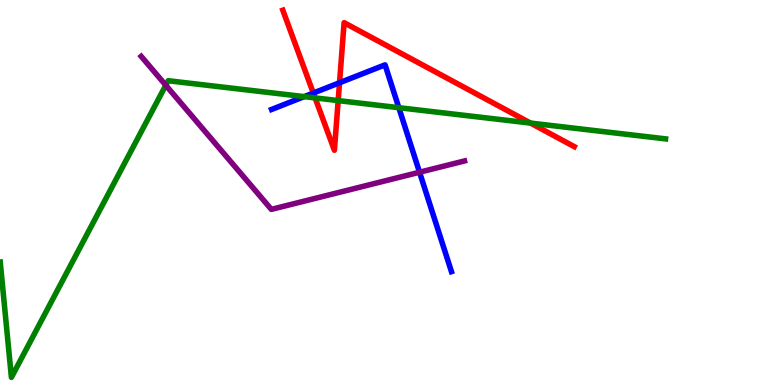[{'lines': ['blue', 'red'], 'intersections': [{'x': 4.04, 'y': 7.58}, {'x': 4.38, 'y': 7.85}]}, {'lines': ['green', 'red'], 'intersections': [{'x': 4.07, 'y': 7.46}, {'x': 4.36, 'y': 7.39}, {'x': 6.85, 'y': 6.8}]}, {'lines': ['purple', 'red'], 'intersections': []}, {'lines': ['blue', 'green'], 'intersections': [{'x': 3.93, 'y': 7.49}, {'x': 5.15, 'y': 7.2}]}, {'lines': ['blue', 'purple'], 'intersections': [{'x': 5.41, 'y': 5.53}]}, {'lines': ['green', 'purple'], 'intersections': [{'x': 2.14, 'y': 7.79}]}]